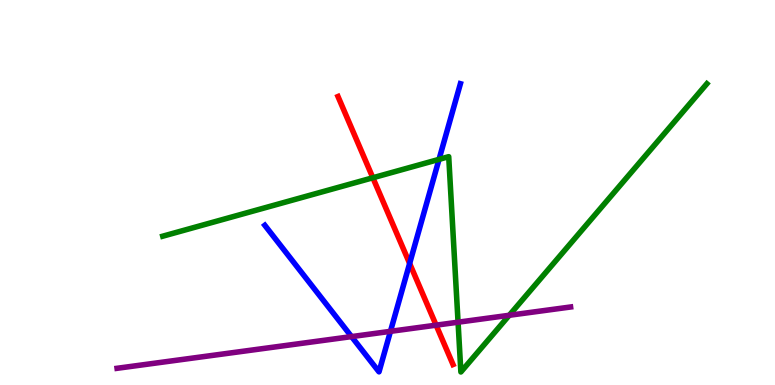[{'lines': ['blue', 'red'], 'intersections': [{'x': 5.29, 'y': 3.16}]}, {'lines': ['green', 'red'], 'intersections': [{'x': 4.81, 'y': 5.38}]}, {'lines': ['purple', 'red'], 'intersections': [{'x': 5.63, 'y': 1.55}]}, {'lines': ['blue', 'green'], 'intersections': [{'x': 5.66, 'y': 5.86}]}, {'lines': ['blue', 'purple'], 'intersections': [{'x': 4.54, 'y': 1.26}, {'x': 5.04, 'y': 1.39}]}, {'lines': ['green', 'purple'], 'intersections': [{'x': 5.91, 'y': 1.63}, {'x': 6.57, 'y': 1.81}]}]